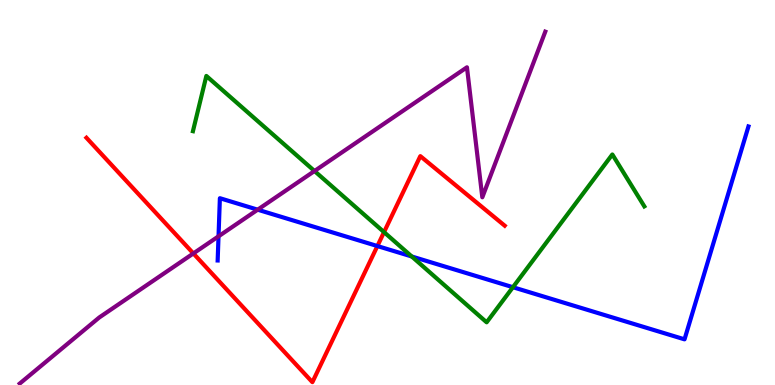[{'lines': ['blue', 'red'], 'intersections': [{'x': 4.87, 'y': 3.61}]}, {'lines': ['green', 'red'], 'intersections': [{'x': 4.96, 'y': 3.97}]}, {'lines': ['purple', 'red'], 'intersections': [{'x': 2.5, 'y': 3.42}]}, {'lines': ['blue', 'green'], 'intersections': [{'x': 5.31, 'y': 3.34}, {'x': 6.62, 'y': 2.54}]}, {'lines': ['blue', 'purple'], 'intersections': [{'x': 2.82, 'y': 3.86}, {'x': 3.32, 'y': 4.55}]}, {'lines': ['green', 'purple'], 'intersections': [{'x': 4.06, 'y': 5.56}]}]